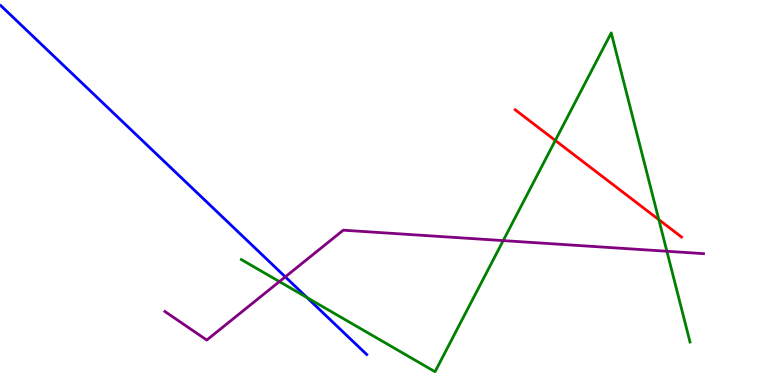[{'lines': ['blue', 'red'], 'intersections': []}, {'lines': ['green', 'red'], 'intersections': [{'x': 7.17, 'y': 6.35}, {'x': 8.5, 'y': 4.29}]}, {'lines': ['purple', 'red'], 'intersections': []}, {'lines': ['blue', 'green'], 'intersections': [{'x': 3.96, 'y': 2.27}]}, {'lines': ['blue', 'purple'], 'intersections': [{'x': 3.68, 'y': 2.81}]}, {'lines': ['green', 'purple'], 'intersections': [{'x': 3.61, 'y': 2.69}, {'x': 6.49, 'y': 3.75}, {'x': 8.6, 'y': 3.47}]}]